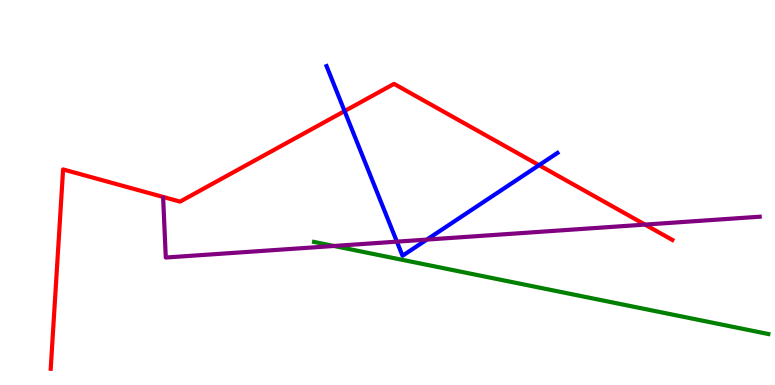[{'lines': ['blue', 'red'], 'intersections': [{'x': 4.45, 'y': 7.11}, {'x': 6.96, 'y': 5.71}]}, {'lines': ['green', 'red'], 'intersections': []}, {'lines': ['purple', 'red'], 'intersections': [{'x': 8.32, 'y': 4.17}]}, {'lines': ['blue', 'green'], 'intersections': []}, {'lines': ['blue', 'purple'], 'intersections': [{'x': 5.12, 'y': 3.72}, {'x': 5.51, 'y': 3.78}]}, {'lines': ['green', 'purple'], 'intersections': [{'x': 4.31, 'y': 3.61}]}]